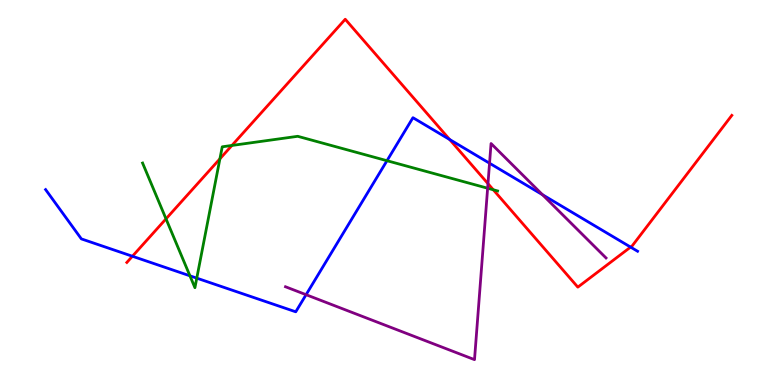[{'lines': ['blue', 'red'], 'intersections': [{'x': 1.71, 'y': 3.34}, {'x': 5.8, 'y': 6.38}, {'x': 8.14, 'y': 3.58}]}, {'lines': ['green', 'red'], 'intersections': [{'x': 2.14, 'y': 4.32}, {'x': 2.84, 'y': 5.87}, {'x': 2.99, 'y': 6.22}, {'x': 6.37, 'y': 5.07}]}, {'lines': ['purple', 'red'], 'intersections': [{'x': 6.3, 'y': 5.23}]}, {'lines': ['blue', 'green'], 'intersections': [{'x': 2.45, 'y': 2.84}, {'x': 2.54, 'y': 2.78}, {'x': 4.99, 'y': 5.83}]}, {'lines': ['blue', 'purple'], 'intersections': [{'x': 3.95, 'y': 2.35}, {'x': 6.32, 'y': 5.76}, {'x': 7.0, 'y': 4.94}]}, {'lines': ['green', 'purple'], 'intersections': [{'x': 6.29, 'y': 5.11}]}]